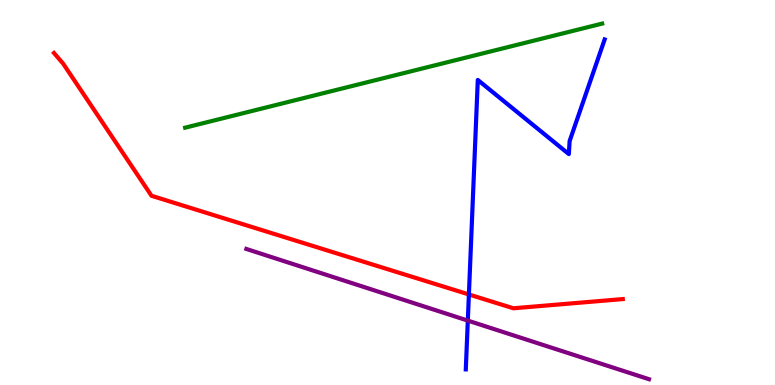[{'lines': ['blue', 'red'], 'intersections': [{'x': 6.05, 'y': 2.35}]}, {'lines': ['green', 'red'], 'intersections': []}, {'lines': ['purple', 'red'], 'intersections': []}, {'lines': ['blue', 'green'], 'intersections': []}, {'lines': ['blue', 'purple'], 'intersections': [{'x': 6.04, 'y': 1.67}]}, {'lines': ['green', 'purple'], 'intersections': []}]